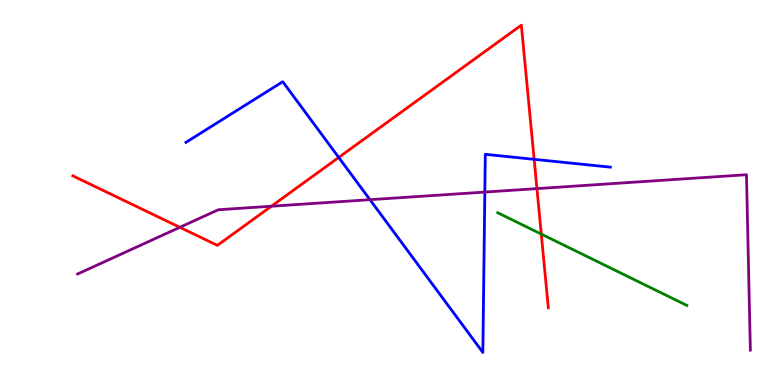[{'lines': ['blue', 'red'], 'intersections': [{'x': 4.37, 'y': 5.91}, {'x': 6.89, 'y': 5.86}]}, {'lines': ['green', 'red'], 'intersections': [{'x': 6.98, 'y': 3.92}]}, {'lines': ['purple', 'red'], 'intersections': [{'x': 2.32, 'y': 4.1}, {'x': 3.5, 'y': 4.64}, {'x': 6.93, 'y': 5.1}]}, {'lines': ['blue', 'green'], 'intersections': []}, {'lines': ['blue', 'purple'], 'intersections': [{'x': 4.77, 'y': 4.81}, {'x': 6.26, 'y': 5.01}]}, {'lines': ['green', 'purple'], 'intersections': []}]